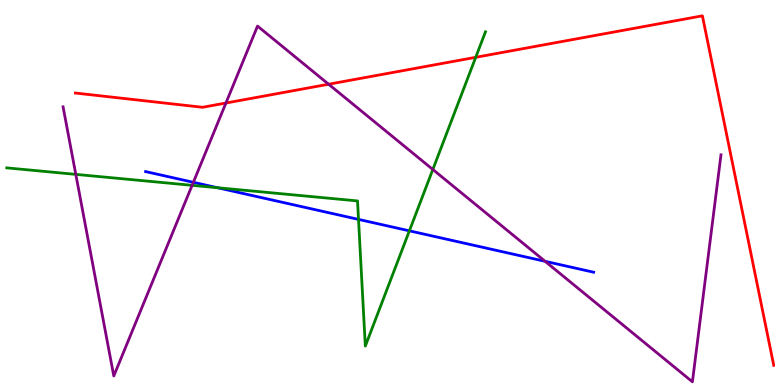[{'lines': ['blue', 'red'], 'intersections': []}, {'lines': ['green', 'red'], 'intersections': [{'x': 6.14, 'y': 8.51}]}, {'lines': ['purple', 'red'], 'intersections': [{'x': 2.92, 'y': 7.32}, {'x': 4.24, 'y': 7.81}]}, {'lines': ['blue', 'green'], 'intersections': [{'x': 2.81, 'y': 5.12}, {'x': 4.63, 'y': 4.3}, {'x': 5.28, 'y': 4.0}]}, {'lines': ['blue', 'purple'], 'intersections': [{'x': 2.49, 'y': 5.26}, {'x': 7.03, 'y': 3.21}]}, {'lines': ['green', 'purple'], 'intersections': [{'x': 0.978, 'y': 5.47}, {'x': 2.48, 'y': 5.19}, {'x': 5.58, 'y': 5.6}]}]